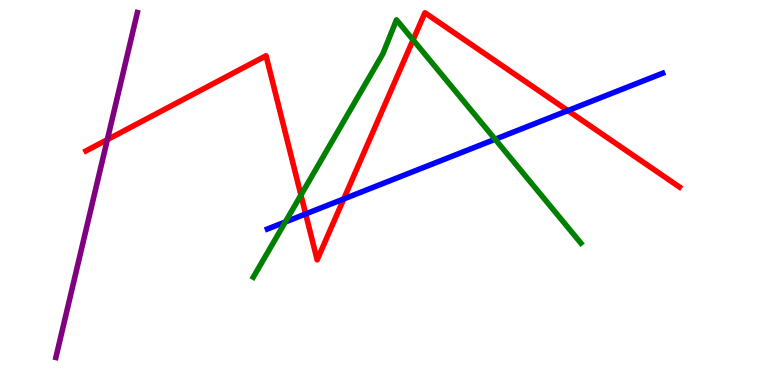[{'lines': ['blue', 'red'], 'intersections': [{'x': 3.94, 'y': 4.44}, {'x': 4.44, 'y': 4.83}, {'x': 7.33, 'y': 7.13}]}, {'lines': ['green', 'red'], 'intersections': [{'x': 3.88, 'y': 4.93}, {'x': 5.33, 'y': 8.96}]}, {'lines': ['purple', 'red'], 'intersections': [{'x': 1.39, 'y': 6.37}]}, {'lines': ['blue', 'green'], 'intersections': [{'x': 3.68, 'y': 4.23}, {'x': 6.39, 'y': 6.38}]}, {'lines': ['blue', 'purple'], 'intersections': []}, {'lines': ['green', 'purple'], 'intersections': []}]